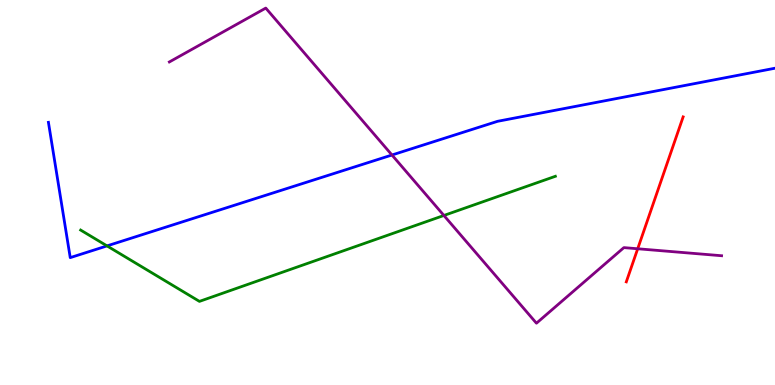[{'lines': ['blue', 'red'], 'intersections': []}, {'lines': ['green', 'red'], 'intersections': []}, {'lines': ['purple', 'red'], 'intersections': [{'x': 8.23, 'y': 3.54}]}, {'lines': ['blue', 'green'], 'intersections': [{'x': 1.38, 'y': 3.61}]}, {'lines': ['blue', 'purple'], 'intersections': [{'x': 5.06, 'y': 5.97}]}, {'lines': ['green', 'purple'], 'intersections': [{'x': 5.73, 'y': 4.4}]}]